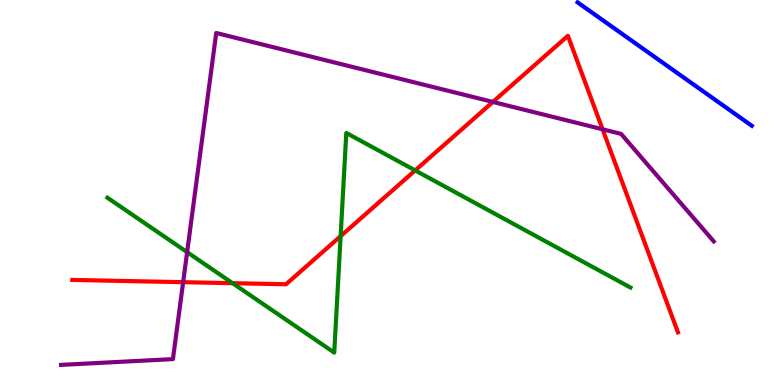[{'lines': ['blue', 'red'], 'intersections': []}, {'lines': ['green', 'red'], 'intersections': [{'x': 3.0, 'y': 2.64}, {'x': 4.4, 'y': 3.87}, {'x': 5.36, 'y': 5.57}]}, {'lines': ['purple', 'red'], 'intersections': [{'x': 2.36, 'y': 2.67}, {'x': 6.36, 'y': 7.35}, {'x': 7.78, 'y': 6.64}]}, {'lines': ['blue', 'green'], 'intersections': []}, {'lines': ['blue', 'purple'], 'intersections': []}, {'lines': ['green', 'purple'], 'intersections': [{'x': 2.41, 'y': 3.45}]}]